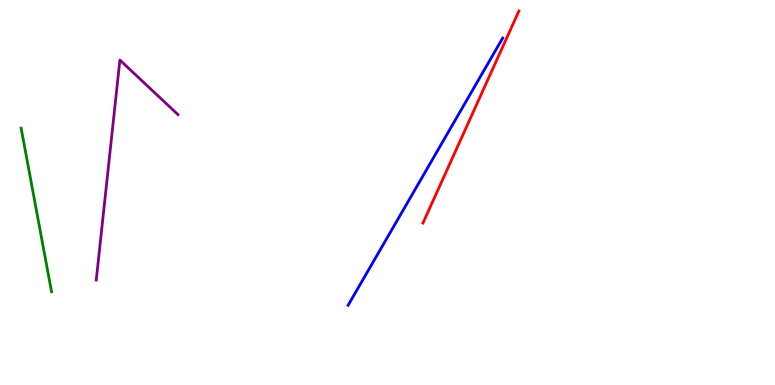[{'lines': ['blue', 'red'], 'intersections': []}, {'lines': ['green', 'red'], 'intersections': []}, {'lines': ['purple', 'red'], 'intersections': []}, {'lines': ['blue', 'green'], 'intersections': []}, {'lines': ['blue', 'purple'], 'intersections': []}, {'lines': ['green', 'purple'], 'intersections': []}]